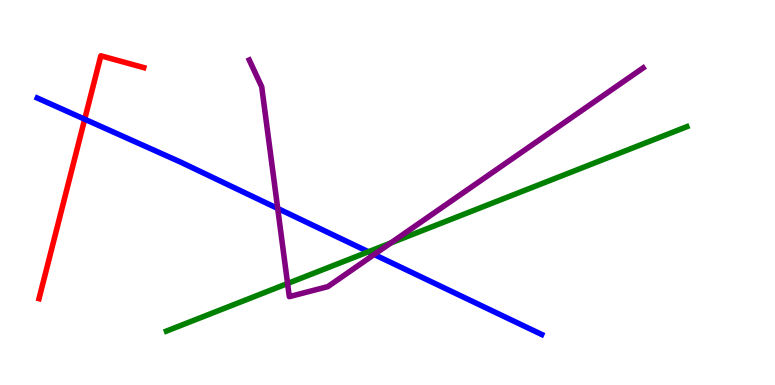[{'lines': ['blue', 'red'], 'intersections': [{'x': 1.09, 'y': 6.9}]}, {'lines': ['green', 'red'], 'intersections': []}, {'lines': ['purple', 'red'], 'intersections': []}, {'lines': ['blue', 'green'], 'intersections': [{'x': 4.75, 'y': 3.46}]}, {'lines': ['blue', 'purple'], 'intersections': [{'x': 3.58, 'y': 4.59}, {'x': 4.83, 'y': 3.39}]}, {'lines': ['green', 'purple'], 'intersections': [{'x': 3.71, 'y': 2.64}, {'x': 5.04, 'y': 3.69}]}]